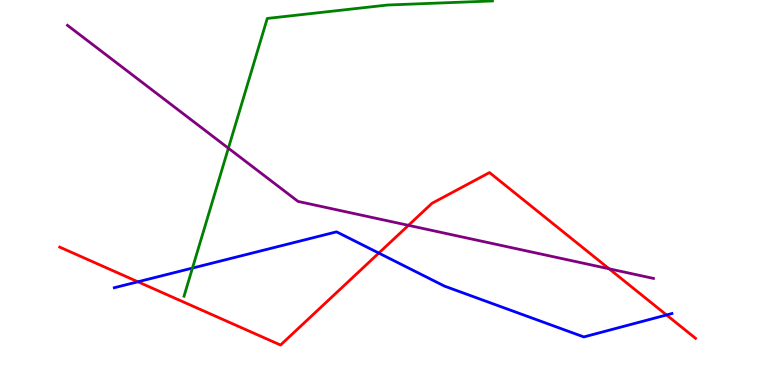[{'lines': ['blue', 'red'], 'intersections': [{'x': 1.78, 'y': 2.68}, {'x': 4.89, 'y': 3.43}, {'x': 8.6, 'y': 1.82}]}, {'lines': ['green', 'red'], 'intersections': []}, {'lines': ['purple', 'red'], 'intersections': [{'x': 5.27, 'y': 4.15}, {'x': 7.86, 'y': 3.02}]}, {'lines': ['blue', 'green'], 'intersections': [{'x': 2.48, 'y': 3.04}]}, {'lines': ['blue', 'purple'], 'intersections': []}, {'lines': ['green', 'purple'], 'intersections': [{'x': 2.95, 'y': 6.15}]}]